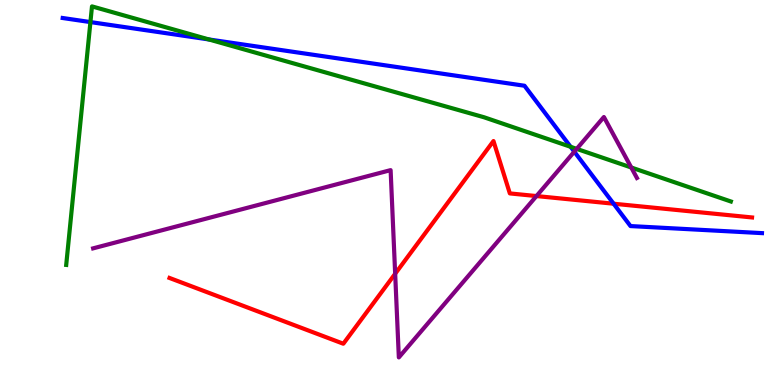[{'lines': ['blue', 'red'], 'intersections': [{'x': 7.92, 'y': 4.71}]}, {'lines': ['green', 'red'], 'intersections': []}, {'lines': ['purple', 'red'], 'intersections': [{'x': 5.1, 'y': 2.89}, {'x': 6.92, 'y': 4.91}]}, {'lines': ['blue', 'green'], 'intersections': [{'x': 1.17, 'y': 9.43}, {'x': 2.7, 'y': 8.98}, {'x': 7.36, 'y': 6.19}]}, {'lines': ['blue', 'purple'], 'intersections': [{'x': 7.41, 'y': 6.06}]}, {'lines': ['green', 'purple'], 'intersections': [{'x': 7.44, 'y': 6.13}, {'x': 8.15, 'y': 5.65}]}]